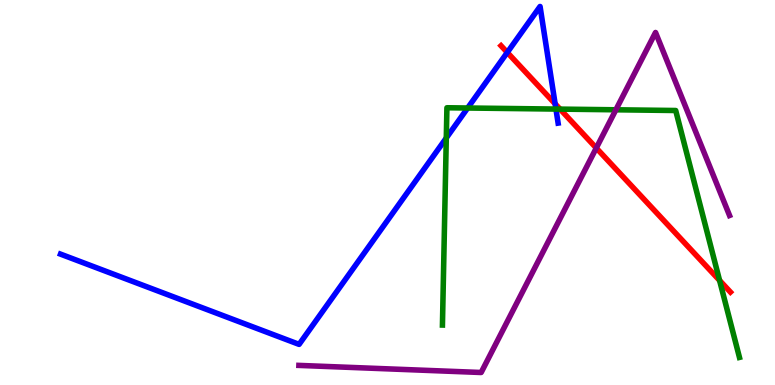[{'lines': ['blue', 'red'], 'intersections': [{'x': 6.55, 'y': 8.64}, {'x': 7.16, 'y': 7.3}]}, {'lines': ['green', 'red'], 'intersections': [{'x': 7.23, 'y': 7.17}, {'x': 9.28, 'y': 2.72}]}, {'lines': ['purple', 'red'], 'intersections': [{'x': 7.69, 'y': 6.16}]}, {'lines': ['blue', 'green'], 'intersections': [{'x': 5.76, 'y': 6.42}, {'x': 6.03, 'y': 7.19}, {'x': 7.17, 'y': 7.17}]}, {'lines': ['blue', 'purple'], 'intersections': []}, {'lines': ['green', 'purple'], 'intersections': [{'x': 7.95, 'y': 7.15}]}]